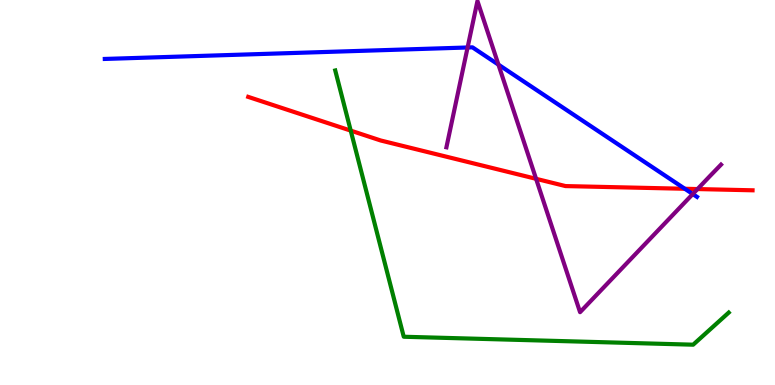[{'lines': ['blue', 'red'], 'intersections': [{'x': 8.84, 'y': 5.1}]}, {'lines': ['green', 'red'], 'intersections': [{'x': 4.53, 'y': 6.61}]}, {'lines': ['purple', 'red'], 'intersections': [{'x': 6.92, 'y': 5.36}, {'x': 9.0, 'y': 5.09}]}, {'lines': ['blue', 'green'], 'intersections': []}, {'lines': ['blue', 'purple'], 'intersections': [{'x': 6.03, 'y': 8.77}, {'x': 6.43, 'y': 8.32}, {'x': 8.94, 'y': 4.96}]}, {'lines': ['green', 'purple'], 'intersections': []}]